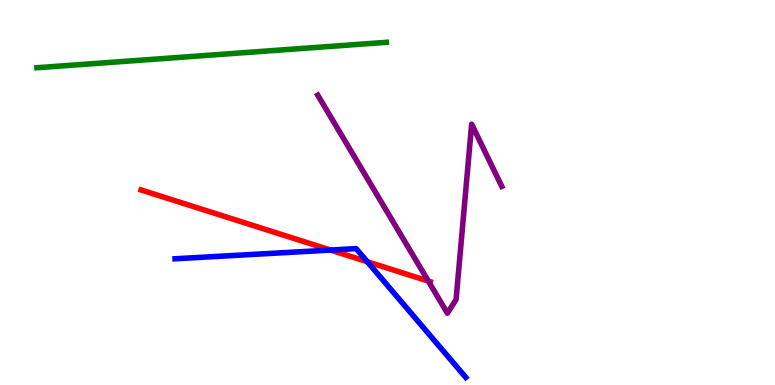[{'lines': ['blue', 'red'], 'intersections': [{'x': 4.26, 'y': 3.51}, {'x': 4.74, 'y': 3.2}]}, {'lines': ['green', 'red'], 'intersections': []}, {'lines': ['purple', 'red'], 'intersections': [{'x': 5.53, 'y': 2.7}]}, {'lines': ['blue', 'green'], 'intersections': []}, {'lines': ['blue', 'purple'], 'intersections': []}, {'lines': ['green', 'purple'], 'intersections': []}]